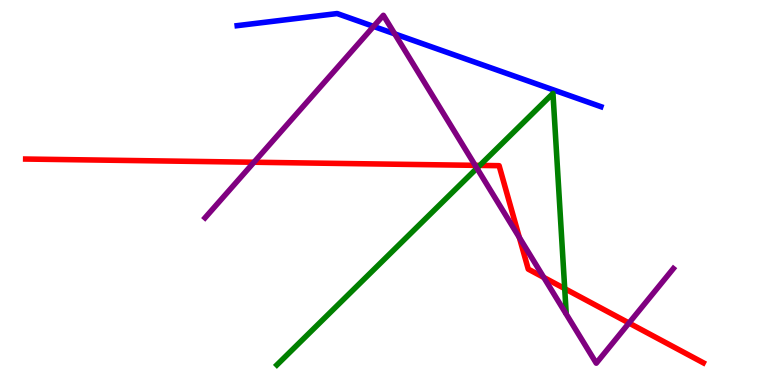[{'lines': ['blue', 'red'], 'intersections': []}, {'lines': ['green', 'red'], 'intersections': [{'x': 6.19, 'y': 5.7}, {'x': 7.29, 'y': 2.5}]}, {'lines': ['purple', 'red'], 'intersections': [{'x': 3.28, 'y': 5.79}, {'x': 6.13, 'y': 5.71}, {'x': 6.7, 'y': 3.83}, {'x': 7.02, 'y': 2.79}, {'x': 8.12, 'y': 1.61}]}, {'lines': ['blue', 'green'], 'intersections': []}, {'lines': ['blue', 'purple'], 'intersections': [{'x': 4.82, 'y': 9.31}, {'x': 5.09, 'y': 9.12}]}, {'lines': ['green', 'purple'], 'intersections': [{'x': 6.15, 'y': 5.63}]}]